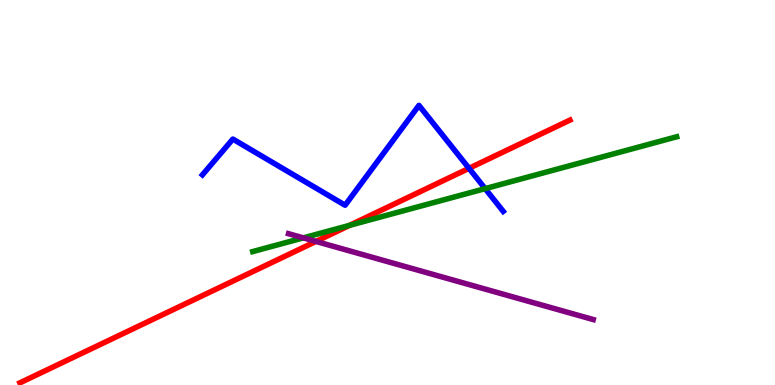[{'lines': ['blue', 'red'], 'intersections': [{'x': 6.05, 'y': 5.63}]}, {'lines': ['green', 'red'], 'intersections': [{'x': 4.51, 'y': 4.15}]}, {'lines': ['purple', 'red'], 'intersections': [{'x': 4.08, 'y': 3.73}]}, {'lines': ['blue', 'green'], 'intersections': [{'x': 6.26, 'y': 5.1}]}, {'lines': ['blue', 'purple'], 'intersections': []}, {'lines': ['green', 'purple'], 'intersections': [{'x': 3.91, 'y': 3.82}]}]